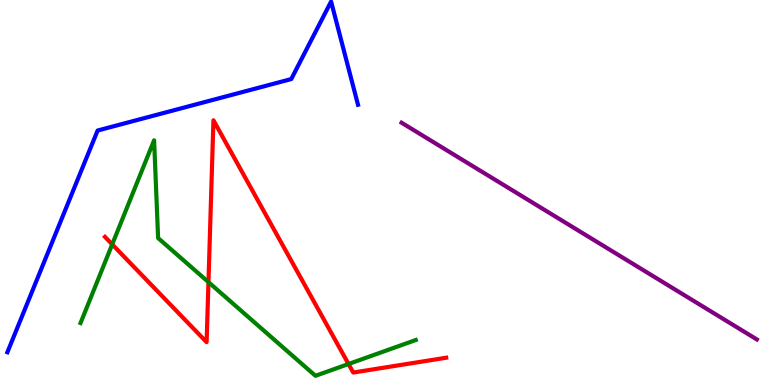[{'lines': ['blue', 'red'], 'intersections': []}, {'lines': ['green', 'red'], 'intersections': [{'x': 1.45, 'y': 3.65}, {'x': 2.69, 'y': 2.67}, {'x': 4.5, 'y': 0.545}]}, {'lines': ['purple', 'red'], 'intersections': []}, {'lines': ['blue', 'green'], 'intersections': []}, {'lines': ['blue', 'purple'], 'intersections': []}, {'lines': ['green', 'purple'], 'intersections': []}]